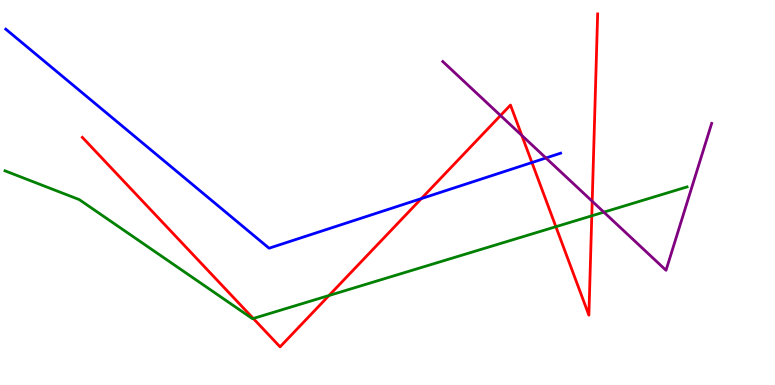[{'lines': ['blue', 'red'], 'intersections': [{'x': 5.44, 'y': 4.84}, {'x': 6.86, 'y': 5.78}]}, {'lines': ['green', 'red'], 'intersections': [{'x': 3.27, 'y': 1.73}, {'x': 4.25, 'y': 2.32}, {'x': 7.17, 'y': 4.11}, {'x': 7.64, 'y': 4.39}]}, {'lines': ['purple', 'red'], 'intersections': [{'x': 6.46, 'y': 7.0}, {'x': 6.73, 'y': 6.48}, {'x': 7.64, 'y': 4.77}]}, {'lines': ['blue', 'green'], 'intersections': []}, {'lines': ['blue', 'purple'], 'intersections': [{'x': 7.04, 'y': 5.9}]}, {'lines': ['green', 'purple'], 'intersections': [{'x': 7.79, 'y': 4.49}]}]